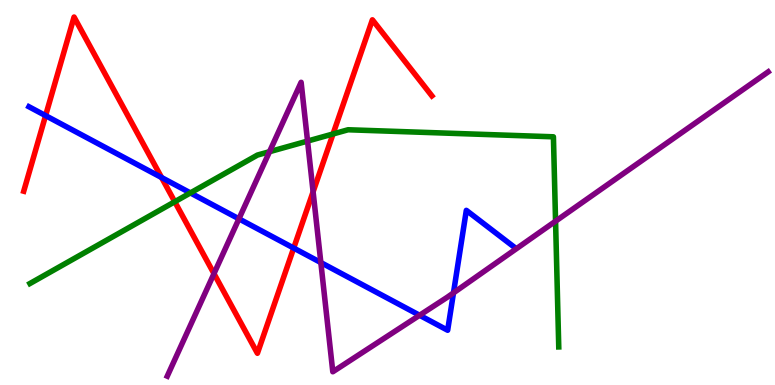[{'lines': ['blue', 'red'], 'intersections': [{'x': 0.588, 'y': 7.0}, {'x': 2.08, 'y': 5.39}, {'x': 3.79, 'y': 3.56}]}, {'lines': ['green', 'red'], 'intersections': [{'x': 2.26, 'y': 4.76}, {'x': 4.3, 'y': 6.52}]}, {'lines': ['purple', 'red'], 'intersections': [{'x': 2.76, 'y': 2.89}, {'x': 4.04, 'y': 5.02}]}, {'lines': ['blue', 'green'], 'intersections': [{'x': 2.46, 'y': 4.99}]}, {'lines': ['blue', 'purple'], 'intersections': [{'x': 3.08, 'y': 4.32}, {'x': 4.14, 'y': 3.18}, {'x': 5.41, 'y': 1.81}, {'x': 5.85, 'y': 2.39}]}, {'lines': ['green', 'purple'], 'intersections': [{'x': 3.48, 'y': 6.06}, {'x': 3.97, 'y': 6.34}, {'x': 7.17, 'y': 4.25}]}]